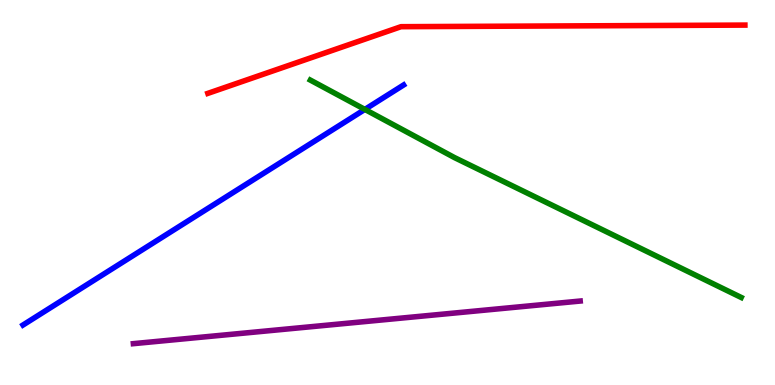[{'lines': ['blue', 'red'], 'intersections': []}, {'lines': ['green', 'red'], 'intersections': []}, {'lines': ['purple', 'red'], 'intersections': []}, {'lines': ['blue', 'green'], 'intersections': [{'x': 4.71, 'y': 7.16}]}, {'lines': ['blue', 'purple'], 'intersections': []}, {'lines': ['green', 'purple'], 'intersections': []}]